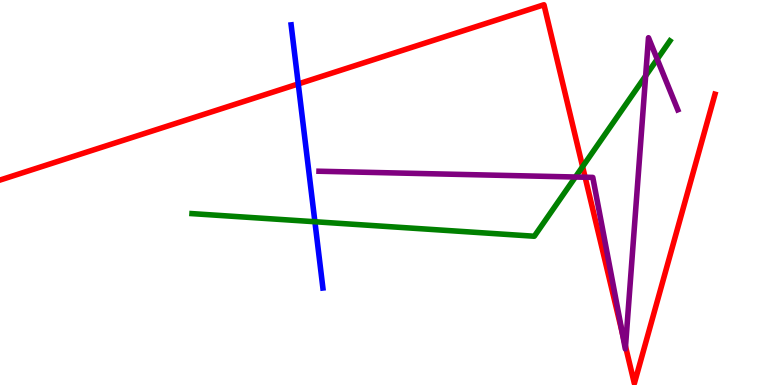[{'lines': ['blue', 'red'], 'intersections': [{'x': 3.85, 'y': 7.82}]}, {'lines': ['green', 'red'], 'intersections': [{'x': 7.52, 'y': 5.67}]}, {'lines': ['purple', 'red'], 'intersections': [{'x': 7.55, 'y': 5.4}, {'x': 8.03, 'y': 1.36}, {'x': 8.07, 'y': 1.0}]}, {'lines': ['blue', 'green'], 'intersections': [{'x': 4.06, 'y': 4.24}]}, {'lines': ['blue', 'purple'], 'intersections': []}, {'lines': ['green', 'purple'], 'intersections': [{'x': 7.42, 'y': 5.4}, {'x': 8.33, 'y': 8.03}, {'x': 8.48, 'y': 8.46}]}]